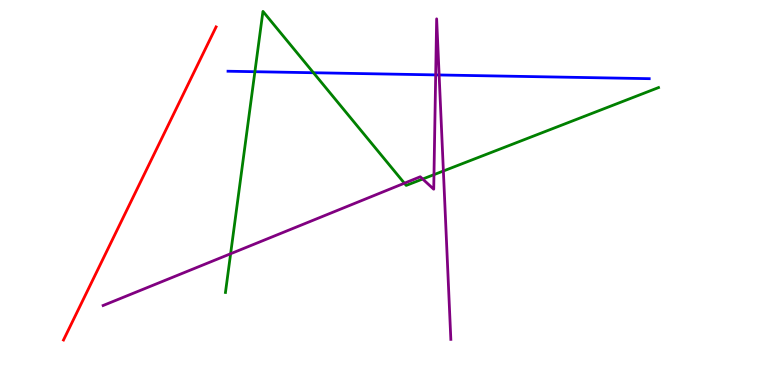[{'lines': ['blue', 'red'], 'intersections': []}, {'lines': ['green', 'red'], 'intersections': []}, {'lines': ['purple', 'red'], 'intersections': []}, {'lines': ['blue', 'green'], 'intersections': [{'x': 3.29, 'y': 8.14}, {'x': 4.04, 'y': 8.11}]}, {'lines': ['blue', 'purple'], 'intersections': [{'x': 5.62, 'y': 8.05}, {'x': 5.67, 'y': 8.05}]}, {'lines': ['green', 'purple'], 'intersections': [{'x': 2.98, 'y': 3.41}, {'x': 5.22, 'y': 5.24}, {'x': 5.45, 'y': 5.35}, {'x': 5.6, 'y': 5.46}, {'x': 5.72, 'y': 5.56}]}]